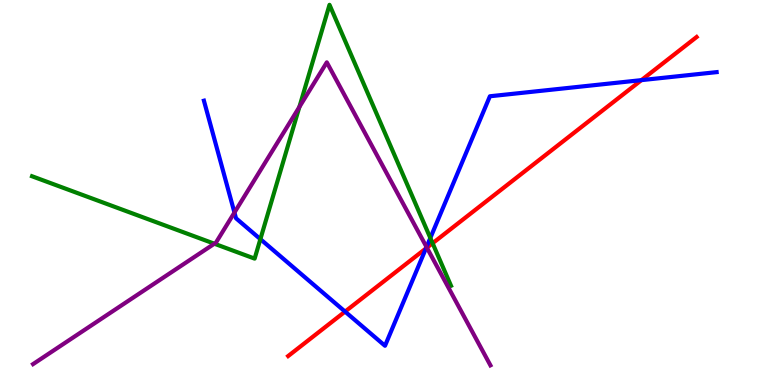[{'lines': ['blue', 'red'], 'intersections': [{'x': 4.45, 'y': 1.91}, {'x': 5.5, 'y': 3.55}, {'x': 8.28, 'y': 7.92}]}, {'lines': ['green', 'red'], 'intersections': [{'x': 5.58, 'y': 3.68}]}, {'lines': ['purple', 'red'], 'intersections': [{'x': 5.51, 'y': 3.57}]}, {'lines': ['blue', 'green'], 'intersections': [{'x': 3.36, 'y': 3.79}, {'x': 5.55, 'y': 3.82}]}, {'lines': ['blue', 'purple'], 'intersections': [{'x': 3.03, 'y': 4.48}, {'x': 5.5, 'y': 3.58}]}, {'lines': ['green', 'purple'], 'intersections': [{'x': 2.77, 'y': 3.67}, {'x': 3.86, 'y': 7.22}]}]